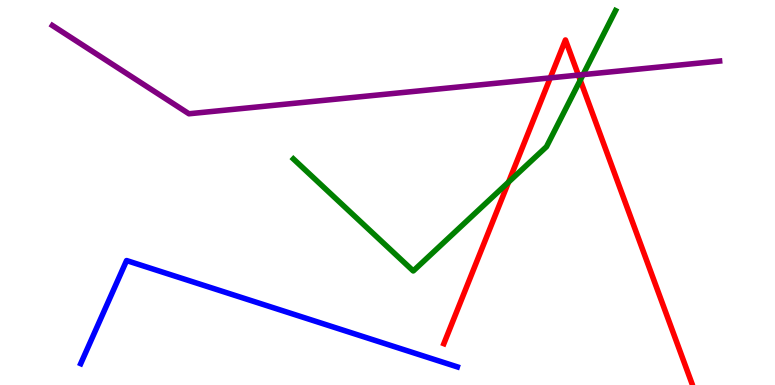[{'lines': ['blue', 'red'], 'intersections': []}, {'lines': ['green', 'red'], 'intersections': [{'x': 6.56, 'y': 5.27}, {'x': 7.49, 'y': 7.92}]}, {'lines': ['purple', 'red'], 'intersections': [{'x': 7.1, 'y': 7.98}, {'x': 7.46, 'y': 8.05}]}, {'lines': ['blue', 'green'], 'intersections': []}, {'lines': ['blue', 'purple'], 'intersections': []}, {'lines': ['green', 'purple'], 'intersections': [{'x': 7.52, 'y': 8.06}]}]